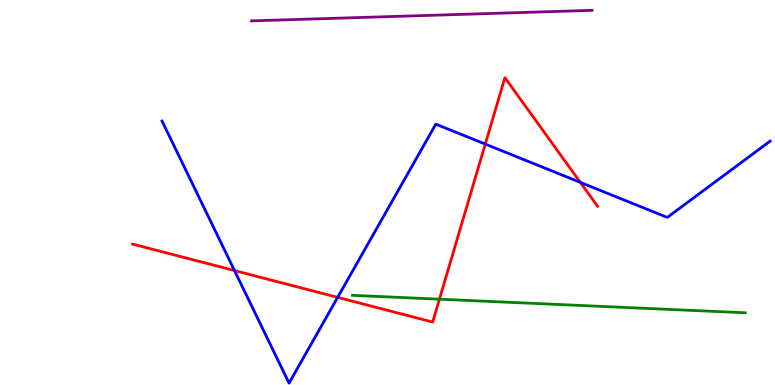[{'lines': ['blue', 'red'], 'intersections': [{'x': 3.03, 'y': 2.97}, {'x': 4.36, 'y': 2.28}, {'x': 6.26, 'y': 6.26}, {'x': 7.49, 'y': 5.26}]}, {'lines': ['green', 'red'], 'intersections': [{'x': 5.67, 'y': 2.23}]}, {'lines': ['purple', 'red'], 'intersections': []}, {'lines': ['blue', 'green'], 'intersections': []}, {'lines': ['blue', 'purple'], 'intersections': []}, {'lines': ['green', 'purple'], 'intersections': []}]